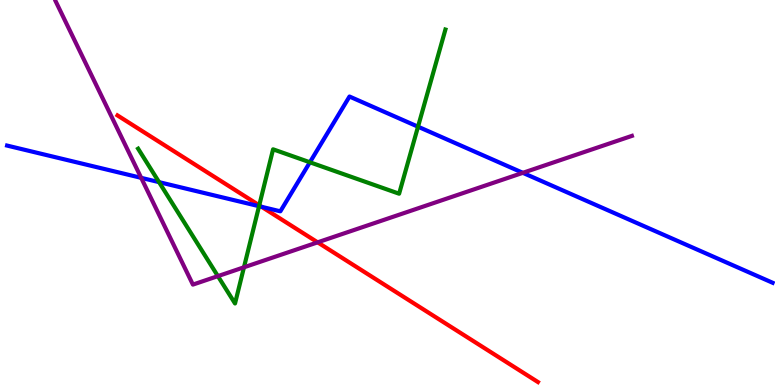[{'lines': ['blue', 'red'], 'intersections': [{'x': 3.38, 'y': 4.63}]}, {'lines': ['green', 'red'], 'intersections': [{'x': 3.35, 'y': 4.67}]}, {'lines': ['purple', 'red'], 'intersections': [{'x': 4.1, 'y': 3.71}]}, {'lines': ['blue', 'green'], 'intersections': [{'x': 2.05, 'y': 5.27}, {'x': 3.34, 'y': 4.64}, {'x': 4.0, 'y': 5.78}, {'x': 5.39, 'y': 6.71}]}, {'lines': ['blue', 'purple'], 'intersections': [{'x': 1.82, 'y': 5.38}, {'x': 6.75, 'y': 5.51}]}, {'lines': ['green', 'purple'], 'intersections': [{'x': 2.81, 'y': 2.83}, {'x': 3.15, 'y': 3.06}]}]